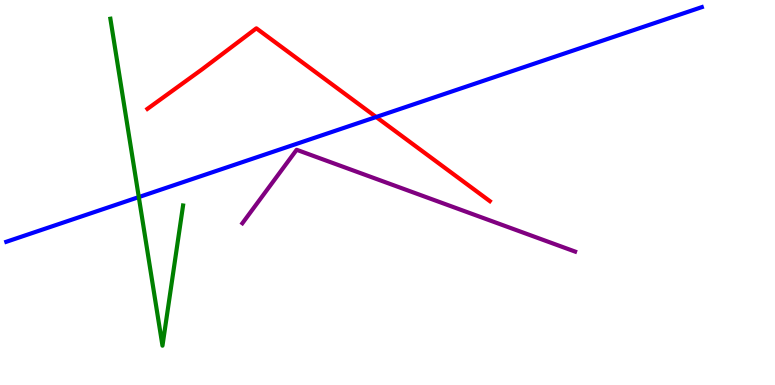[{'lines': ['blue', 'red'], 'intersections': [{'x': 4.85, 'y': 6.96}]}, {'lines': ['green', 'red'], 'intersections': []}, {'lines': ['purple', 'red'], 'intersections': []}, {'lines': ['blue', 'green'], 'intersections': [{'x': 1.79, 'y': 4.88}]}, {'lines': ['blue', 'purple'], 'intersections': []}, {'lines': ['green', 'purple'], 'intersections': []}]